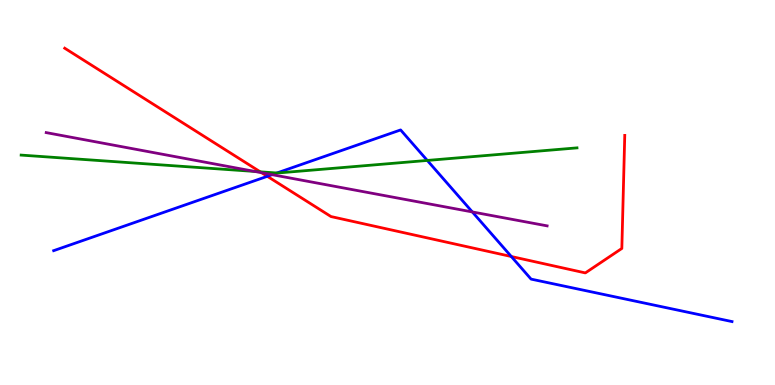[{'lines': ['blue', 'red'], 'intersections': [{'x': 3.45, 'y': 5.42}, {'x': 6.6, 'y': 3.34}]}, {'lines': ['green', 'red'], 'intersections': [{'x': 3.36, 'y': 5.54}]}, {'lines': ['purple', 'red'], 'intersections': [{'x': 3.38, 'y': 5.51}]}, {'lines': ['blue', 'green'], 'intersections': [{'x': 3.57, 'y': 5.51}, {'x': 5.51, 'y': 5.83}]}, {'lines': ['blue', 'purple'], 'intersections': [{'x': 3.51, 'y': 5.46}, {'x': 6.09, 'y': 4.49}]}, {'lines': ['green', 'purple'], 'intersections': [{'x': 3.29, 'y': 5.55}]}]